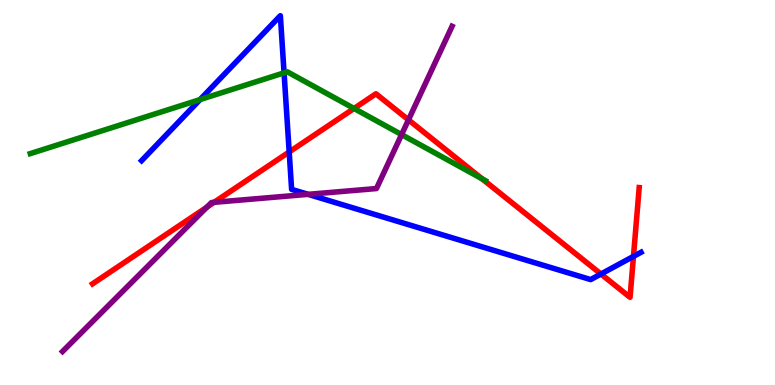[{'lines': ['blue', 'red'], 'intersections': [{'x': 3.73, 'y': 6.05}, {'x': 7.75, 'y': 2.88}, {'x': 8.17, 'y': 3.34}]}, {'lines': ['green', 'red'], 'intersections': [{'x': 4.57, 'y': 7.18}, {'x': 6.22, 'y': 5.35}]}, {'lines': ['purple', 'red'], 'intersections': [{'x': 2.67, 'y': 4.62}, {'x': 2.76, 'y': 4.74}, {'x': 5.27, 'y': 6.89}]}, {'lines': ['blue', 'green'], 'intersections': [{'x': 2.58, 'y': 7.41}, {'x': 3.67, 'y': 8.11}]}, {'lines': ['blue', 'purple'], 'intersections': [{'x': 3.98, 'y': 4.95}]}, {'lines': ['green', 'purple'], 'intersections': [{'x': 5.18, 'y': 6.5}]}]